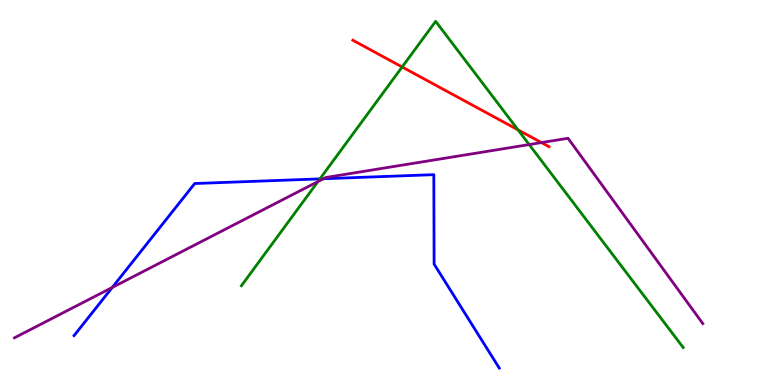[{'lines': ['blue', 'red'], 'intersections': []}, {'lines': ['green', 'red'], 'intersections': [{'x': 5.19, 'y': 8.26}, {'x': 6.68, 'y': 6.63}]}, {'lines': ['purple', 'red'], 'intersections': [{'x': 6.99, 'y': 6.3}]}, {'lines': ['blue', 'green'], 'intersections': [{'x': 4.13, 'y': 5.35}]}, {'lines': ['blue', 'purple'], 'intersections': [{'x': 1.45, 'y': 2.53}, {'x': 4.17, 'y': 5.36}]}, {'lines': ['green', 'purple'], 'intersections': [{'x': 4.1, 'y': 5.28}, {'x': 6.83, 'y': 6.24}]}]